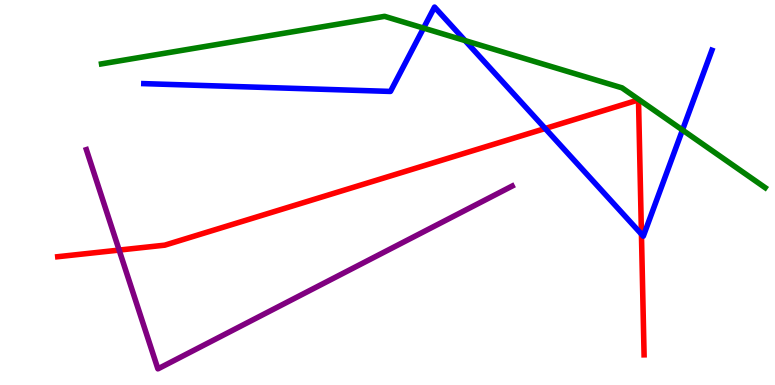[{'lines': ['blue', 'red'], 'intersections': [{'x': 7.03, 'y': 6.66}, {'x': 8.28, 'y': 3.92}]}, {'lines': ['green', 'red'], 'intersections': []}, {'lines': ['purple', 'red'], 'intersections': [{'x': 1.54, 'y': 3.5}]}, {'lines': ['blue', 'green'], 'intersections': [{'x': 5.47, 'y': 9.27}, {'x': 6.0, 'y': 8.95}, {'x': 8.81, 'y': 6.62}]}, {'lines': ['blue', 'purple'], 'intersections': []}, {'lines': ['green', 'purple'], 'intersections': []}]